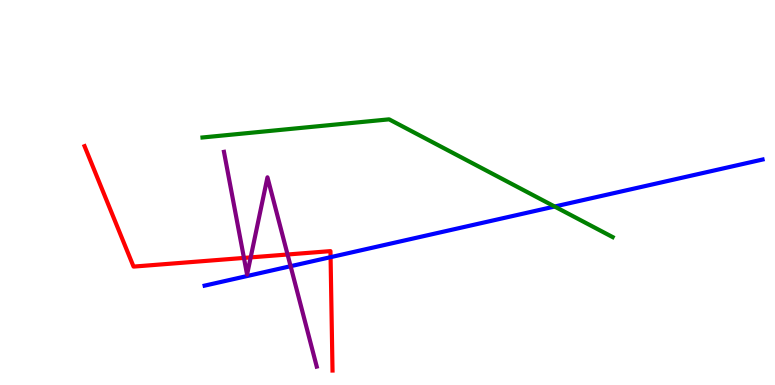[{'lines': ['blue', 'red'], 'intersections': [{'x': 4.27, 'y': 3.32}]}, {'lines': ['green', 'red'], 'intersections': []}, {'lines': ['purple', 'red'], 'intersections': [{'x': 3.15, 'y': 3.3}, {'x': 3.23, 'y': 3.31}, {'x': 3.71, 'y': 3.39}]}, {'lines': ['blue', 'green'], 'intersections': [{'x': 7.16, 'y': 4.64}]}, {'lines': ['blue', 'purple'], 'intersections': [{'x': 3.75, 'y': 3.09}]}, {'lines': ['green', 'purple'], 'intersections': []}]